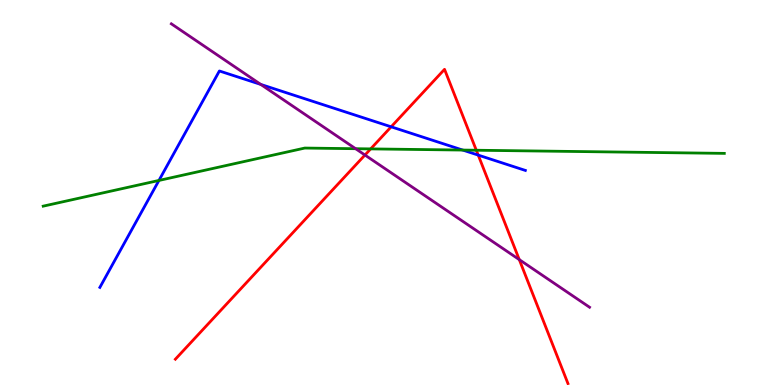[{'lines': ['blue', 'red'], 'intersections': [{'x': 5.05, 'y': 6.71}, {'x': 6.17, 'y': 5.97}]}, {'lines': ['green', 'red'], 'intersections': [{'x': 4.78, 'y': 6.13}, {'x': 6.15, 'y': 6.1}]}, {'lines': ['purple', 'red'], 'intersections': [{'x': 4.71, 'y': 5.97}, {'x': 6.7, 'y': 3.26}]}, {'lines': ['blue', 'green'], 'intersections': [{'x': 2.05, 'y': 5.31}, {'x': 5.97, 'y': 6.1}]}, {'lines': ['blue', 'purple'], 'intersections': [{'x': 3.36, 'y': 7.81}]}, {'lines': ['green', 'purple'], 'intersections': [{'x': 4.59, 'y': 6.14}]}]